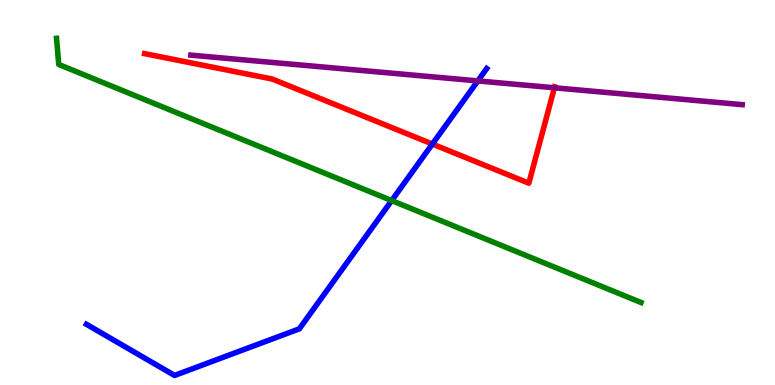[{'lines': ['blue', 'red'], 'intersections': [{'x': 5.58, 'y': 6.26}]}, {'lines': ['green', 'red'], 'intersections': []}, {'lines': ['purple', 'red'], 'intersections': [{'x': 7.15, 'y': 7.72}]}, {'lines': ['blue', 'green'], 'intersections': [{'x': 5.05, 'y': 4.79}]}, {'lines': ['blue', 'purple'], 'intersections': [{'x': 6.17, 'y': 7.9}]}, {'lines': ['green', 'purple'], 'intersections': []}]